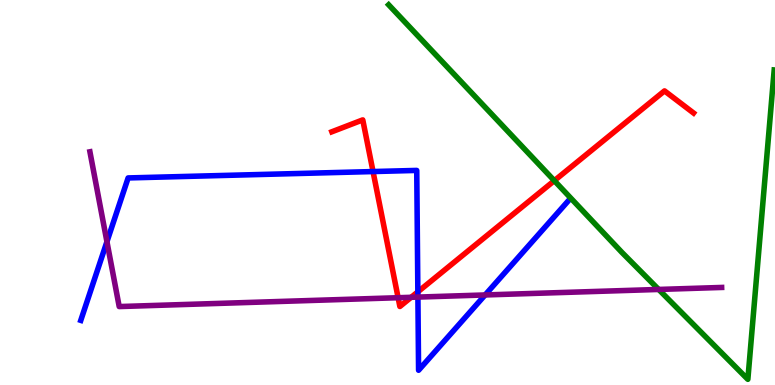[{'lines': ['blue', 'red'], 'intersections': [{'x': 4.81, 'y': 5.54}, {'x': 5.39, 'y': 2.42}]}, {'lines': ['green', 'red'], 'intersections': [{'x': 7.15, 'y': 5.31}]}, {'lines': ['purple', 'red'], 'intersections': [{'x': 5.14, 'y': 2.27}, {'x': 5.31, 'y': 2.28}]}, {'lines': ['blue', 'green'], 'intersections': []}, {'lines': ['blue', 'purple'], 'intersections': [{'x': 1.38, 'y': 3.72}, {'x': 5.39, 'y': 2.28}, {'x': 6.26, 'y': 2.34}]}, {'lines': ['green', 'purple'], 'intersections': [{'x': 8.5, 'y': 2.48}]}]